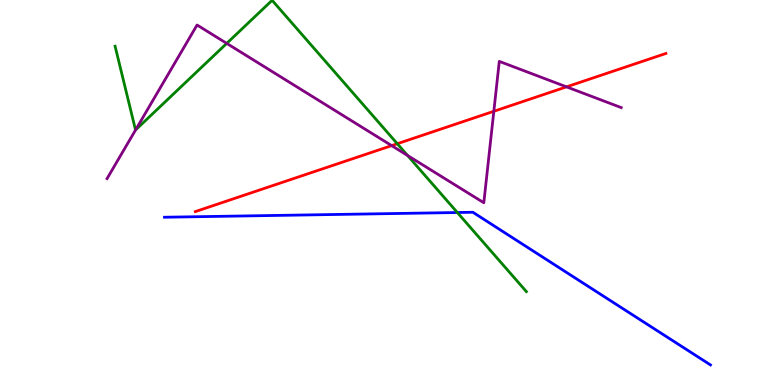[{'lines': ['blue', 'red'], 'intersections': []}, {'lines': ['green', 'red'], 'intersections': [{'x': 5.13, 'y': 6.27}]}, {'lines': ['purple', 'red'], 'intersections': [{'x': 5.05, 'y': 6.22}, {'x': 6.37, 'y': 7.11}, {'x': 7.31, 'y': 7.74}]}, {'lines': ['blue', 'green'], 'intersections': [{'x': 5.9, 'y': 4.48}]}, {'lines': ['blue', 'purple'], 'intersections': []}, {'lines': ['green', 'purple'], 'intersections': [{'x': 1.75, 'y': 6.63}, {'x': 2.93, 'y': 8.87}, {'x': 5.26, 'y': 5.96}]}]